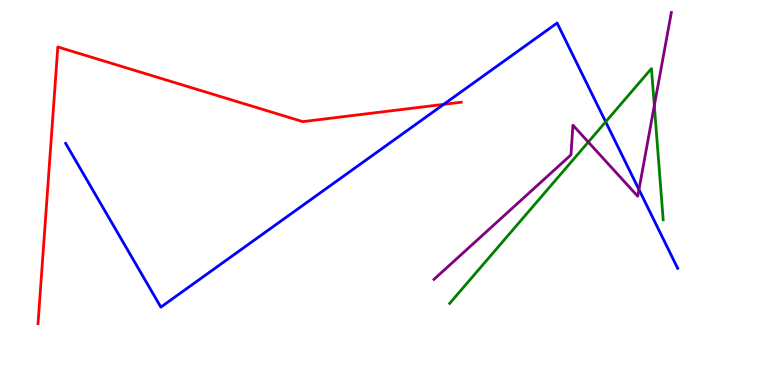[{'lines': ['blue', 'red'], 'intersections': [{'x': 5.72, 'y': 7.29}]}, {'lines': ['green', 'red'], 'intersections': []}, {'lines': ['purple', 'red'], 'intersections': []}, {'lines': ['blue', 'green'], 'intersections': [{'x': 7.82, 'y': 6.84}]}, {'lines': ['blue', 'purple'], 'intersections': [{'x': 8.24, 'y': 5.08}]}, {'lines': ['green', 'purple'], 'intersections': [{'x': 7.59, 'y': 6.31}, {'x': 8.44, 'y': 7.26}]}]